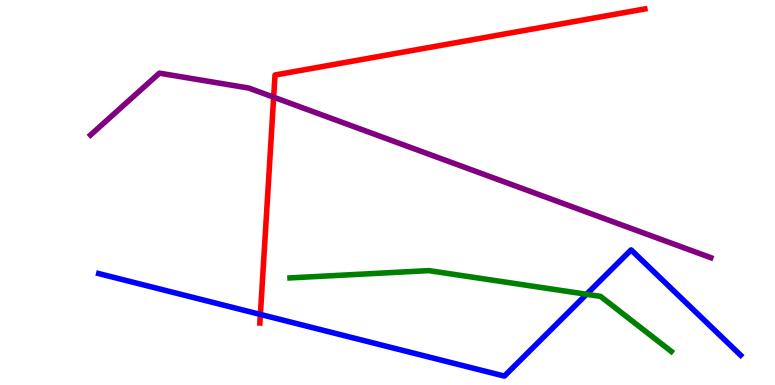[{'lines': ['blue', 'red'], 'intersections': [{'x': 3.36, 'y': 1.83}]}, {'lines': ['green', 'red'], 'intersections': []}, {'lines': ['purple', 'red'], 'intersections': [{'x': 3.53, 'y': 7.48}]}, {'lines': ['blue', 'green'], 'intersections': [{'x': 7.57, 'y': 2.36}]}, {'lines': ['blue', 'purple'], 'intersections': []}, {'lines': ['green', 'purple'], 'intersections': []}]